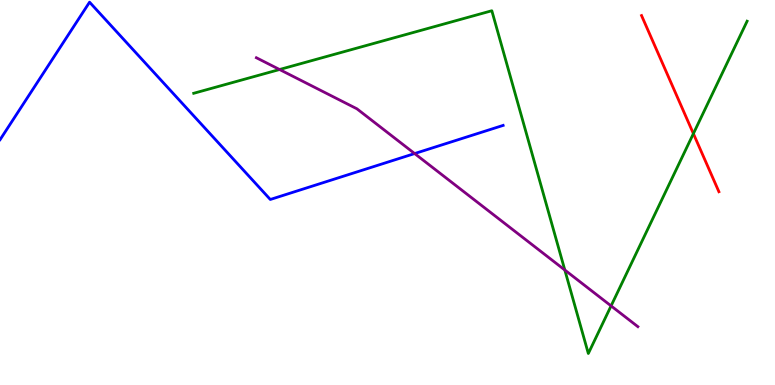[{'lines': ['blue', 'red'], 'intersections': []}, {'lines': ['green', 'red'], 'intersections': [{'x': 8.95, 'y': 6.53}]}, {'lines': ['purple', 'red'], 'intersections': []}, {'lines': ['blue', 'green'], 'intersections': []}, {'lines': ['blue', 'purple'], 'intersections': [{'x': 5.35, 'y': 6.01}]}, {'lines': ['green', 'purple'], 'intersections': [{'x': 3.61, 'y': 8.19}, {'x': 7.29, 'y': 2.99}, {'x': 7.88, 'y': 2.05}]}]